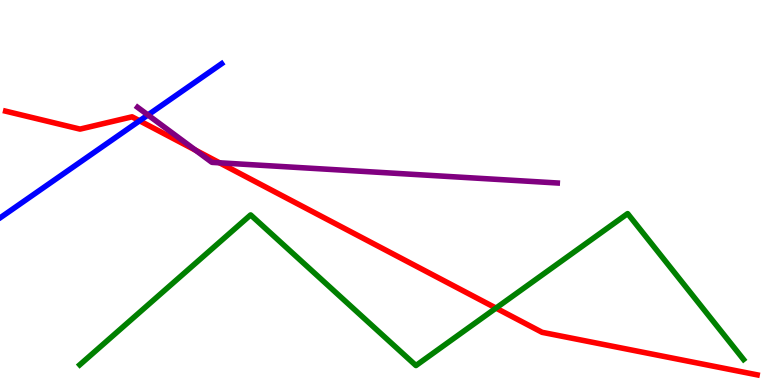[{'lines': ['blue', 'red'], 'intersections': [{'x': 1.8, 'y': 6.86}]}, {'lines': ['green', 'red'], 'intersections': [{'x': 6.4, 'y': 2.0}]}, {'lines': ['purple', 'red'], 'intersections': [{'x': 2.52, 'y': 6.1}, {'x': 2.83, 'y': 5.77}]}, {'lines': ['blue', 'green'], 'intersections': []}, {'lines': ['blue', 'purple'], 'intersections': [{'x': 1.91, 'y': 7.01}]}, {'lines': ['green', 'purple'], 'intersections': []}]